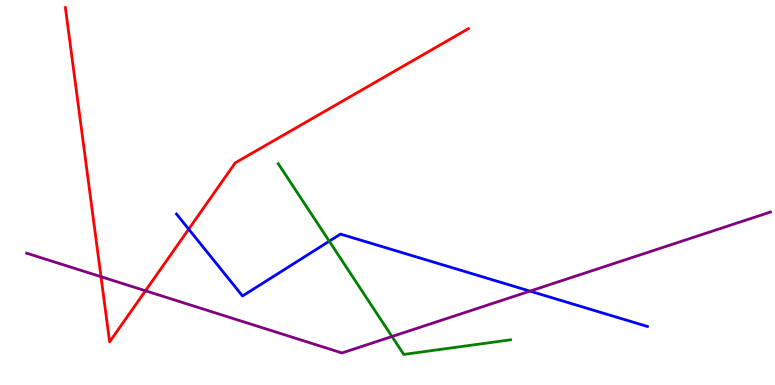[{'lines': ['blue', 'red'], 'intersections': [{'x': 2.43, 'y': 4.05}]}, {'lines': ['green', 'red'], 'intersections': []}, {'lines': ['purple', 'red'], 'intersections': [{'x': 1.3, 'y': 2.81}, {'x': 1.88, 'y': 2.45}]}, {'lines': ['blue', 'green'], 'intersections': [{'x': 4.25, 'y': 3.73}]}, {'lines': ['blue', 'purple'], 'intersections': [{'x': 6.84, 'y': 2.44}]}, {'lines': ['green', 'purple'], 'intersections': [{'x': 5.06, 'y': 1.26}]}]